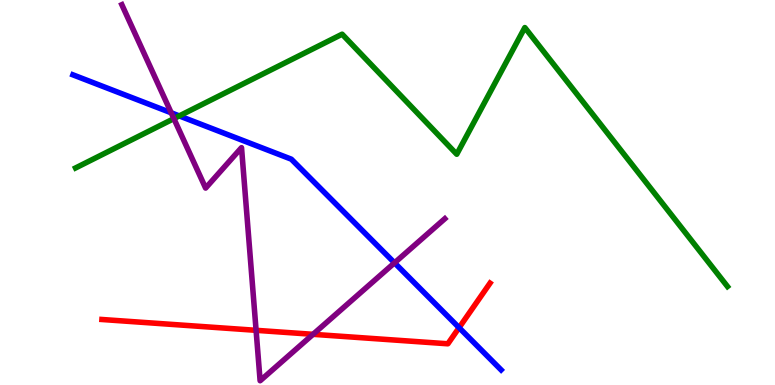[{'lines': ['blue', 'red'], 'intersections': [{'x': 5.92, 'y': 1.49}]}, {'lines': ['green', 'red'], 'intersections': []}, {'lines': ['purple', 'red'], 'intersections': [{'x': 3.3, 'y': 1.42}, {'x': 4.04, 'y': 1.32}]}, {'lines': ['blue', 'green'], 'intersections': [{'x': 2.31, 'y': 6.99}]}, {'lines': ['blue', 'purple'], 'intersections': [{'x': 2.21, 'y': 7.07}, {'x': 5.09, 'y': 3.17}]}, {'lines': ['green', 'purple'], 'intersections': [{'x': 2.24, 'y': 6.92}]}]